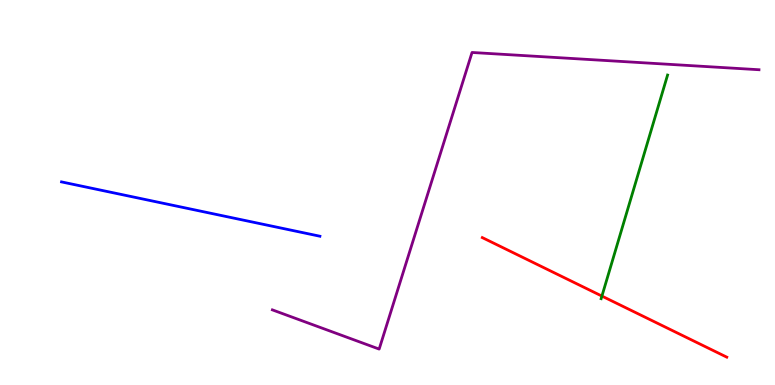[{'lines': ['blue', 'red'], 'intersections': []}, {'lines': ['green', 'red'], 'intersections': [{'x': 7.77, 'y': 2.31}]}, {'lines': ['purple', 'red'], 'intersections': []}, {'lines': ['blue', 'green'], 'intersections': []}, {'lines': ['blue', 'purple'], 'intersections': []}, {'lines': ['green', 'purple'], 'intersections': []}]